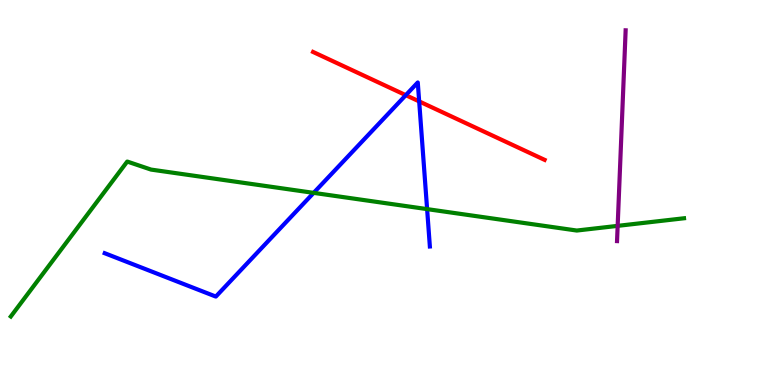[{'lines': ['blue', 'red'], 'intersections': [{'x': 5.24, 'y': 7.53}, {'x': 5.41, 'y': 7.37}]}, {'lines': ['green', 'red'], 'intersections': []}, {'lines': ['purple', 'red'], 'intersections': []}, {'lines': ['blue', 'green'], 'intersections': [{'x': 4.05, 'y': 4.99}, {'x': 5.51, 'y': 4.57}]}, {'lines': ['blue', 'purple'], 'intersections': []}, {'lines': ['green', 'purple'], 'intersections': [{'x': 7.97, 'y': 4.13}]}]